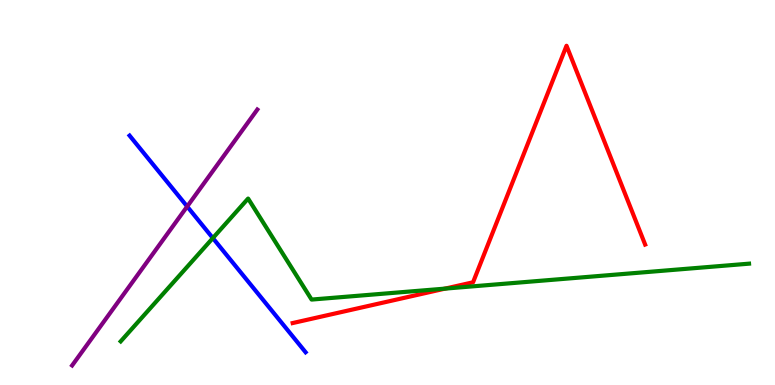[{'lines': ['blue', 'red'], 'intersections': []}, {'lines': ['green', 'red'], 'intersections': [{'x': 5.74, 'y': 2.5}]}, {'lines': ['purple', 'red'], 'intersections': []}, {'lines': ['blue', 'green'], 'intersections': [{'x': 2.75, 'y': 3.82}]}, {'lines': ['blue', 'purple'], 'intersections': [{'x': 2.42, 'y': 4.64}]}, {'lines': ['green', 'purple'], 'intersections': []}]